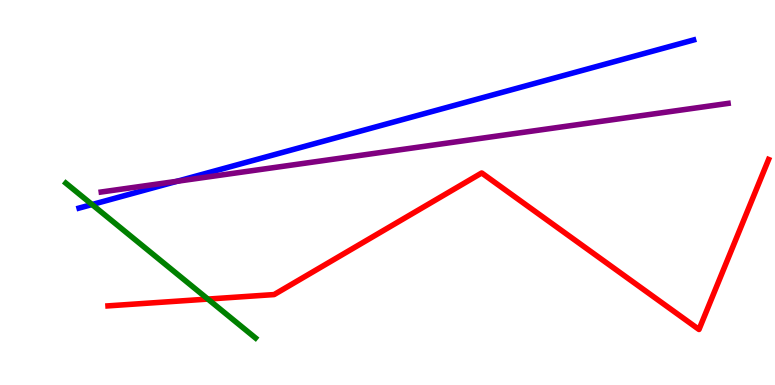[{'lines': ['blue', 'red'], 'intersections': []}, {'lines': ['green', 'red'], 'intersections': [{'x': 2.68, 'y': 2.23}]}, {'lines': ['purple', 'red'], 'intersections': []}, {'lines': ['blue', 'green'], 'intersections': [{'x': 1.19, 'y': 4.69}]}, {'lines': ['blue', 'purple'], 'intersections': [{'x': 2.28, 'y': 5.29}]}, {'lines': ['green', 'purple'], 'intersections': []}]